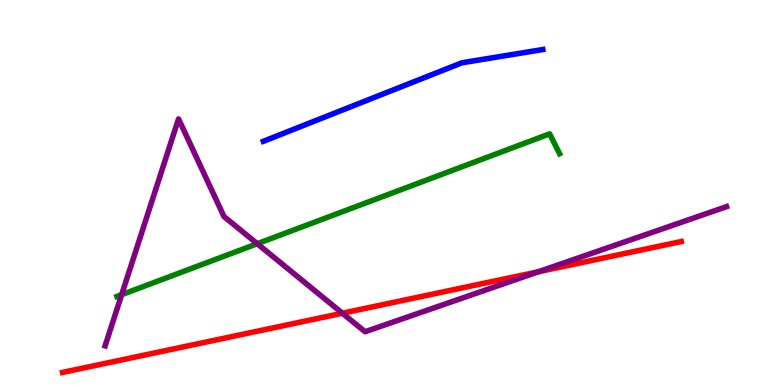[{'lines': ['blue', 'red'], 'intersections': []}, {'lines': ['green', 'red'], 'intersections': []}, {'lines': ['purple', 'red'], 'intersections': [{'x': 4.42, 'y': 1.86}, {'x': 6.95, 'y': 2.94}]}, {'lines': ['blue', 'green'], 'intersections': []}, {'lines': ['blue', 'purple'], 'intersections': []}, {'lines': ['green', 'purple'], 'intersections': [{'x': 1.57, 'y': 2.35}, {'x': 3.32, 'y': 3.67}]}]